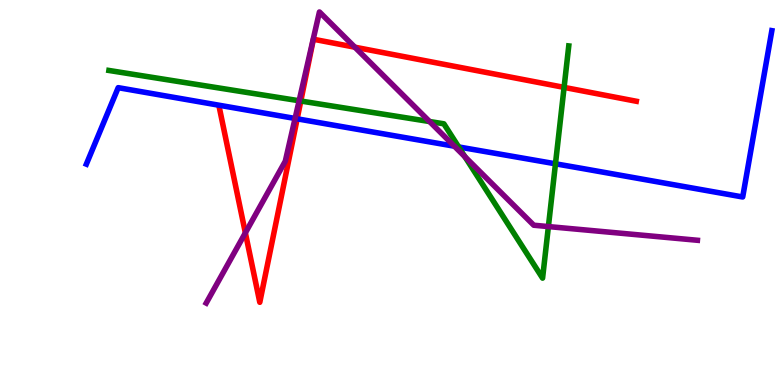[{'lines': ['blue', 'red'], 'intersections': [{'x': 3.83, 'y': 6.91}]}, {'lines': ['green', 'red'], 'intersections': [{'x': 3.88, 'y': 7.38}, {'x': 7.28, 'y': 7.73}]}, {'lines': ['purple', 'red'], 'intersections': [{'x': 3.17, 'y': 3.95}, {'x': 4.58, 'y': 8.77}]}, {'lines': ['blue', 'green'], 'intersections': [{'x': 5.92, 'y': 6.18}, {'x': 7.17, 'y': 5.75}]}, {'lines': ['blue', 'purple'], 'intersections': [{'x': 3.81, 'y': 6.92}, {'x': 5.86, 'y': 6.2}]}, {'lines': ['green', 'purple'], 'intersections': [{'x': 3.86, 'y': 7.38}, {'x': 5.54, 'y': 6.84}, {'x': 6.0, 'y': 5.93}, {'x': 7.08, 'y': 4.12}]}]